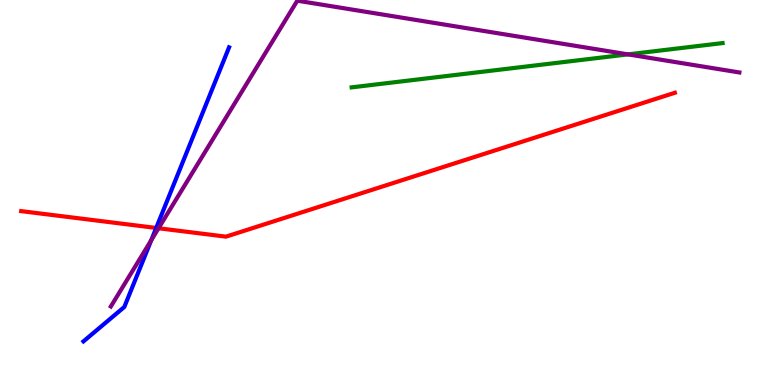[{'lines': ['blue', 'red'], 'intersections': [{'x': 2.02, 'y': 4.08}]}, {'lines': ['green', 'red'], 'intersections': []}, {'lines': ['purple', 'red'], 'intersections': [{'x': 2.05, 'y': 4.07}]}, {'lines': ['blue', 'green'], 'intersections': []}, {'lines': ['blue', 'purple'], 'intersections': [{'x': 1.95, 'y': 3.76}]}, {'lines': ['green', 'purple'], 'intersections': [{'x': 8.1, 'y': 8.59}]}]